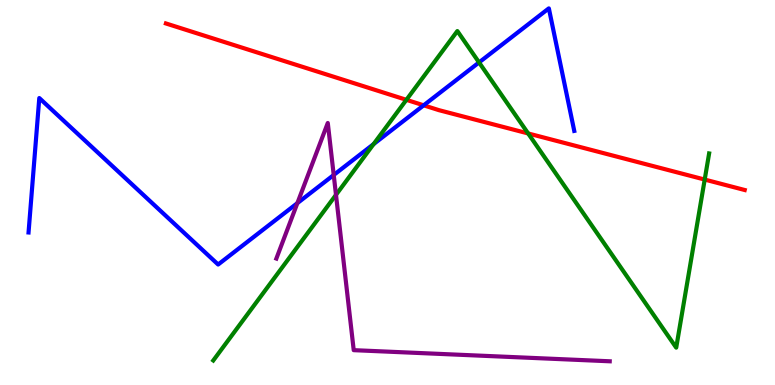[{'lines': ['blue', 'red'], 'intersections': [{'x': 5.47, 'y': 7.26}]}, {'lines': ['green', 'red'], 'intersections': [{'x': 5.24, 'y': 7.41}, {'x': 6.81, 'y': 6.53}, {'x': 9.09, 'y': 5.34}]}, {'lines': ['purple', 'red'], 'intersections': []}, {'lines': ['blue', 'green'], 'intersections': [{'x': 4.82, 'y': 6.26}, {'x': 6.18, 'y': 8.38}]}, {'lines': ['blue', 'purple'], 'intersections': [{'x': 3.84, 'y': 4.72}, {'x': 4.31, 'y': 5.45}]}, {'lines': ['green', 'purple'], 'intersections': [{'x': 4.34, 'y': 4.94}]}]